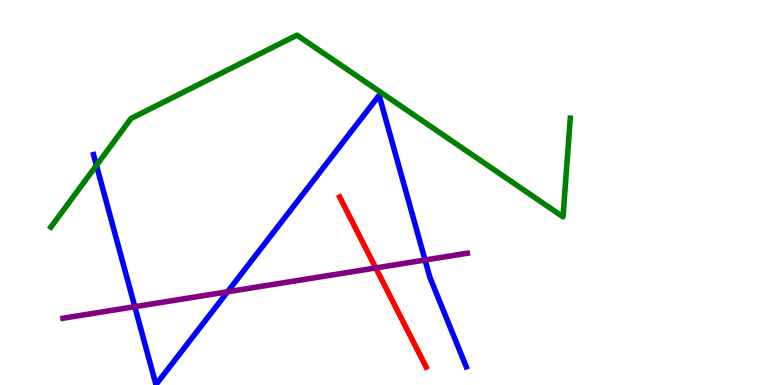[{'lines': ['blue', 'red'], 'intersections': []}, {'lines': ['green', 'red'], 'intersections': []}, {'lines': ['purple', 'red'], 'intersections': [{'x': 4.85, 'y': 3.04}]}, {'lines': ['blue', 'green'], 'intersections': [{'x': 1.24, 'y': 5.71}]}, {'lines': ['blue', 'purple'], 'intersections': [{'x': 1.74, 'y': 2.03}, {'x': 2.94, 'y': 2.42}, {'x': 5.48, 'y': 3.25}]}, {'lines': ['green', 'purple'], 'intersections': []}]